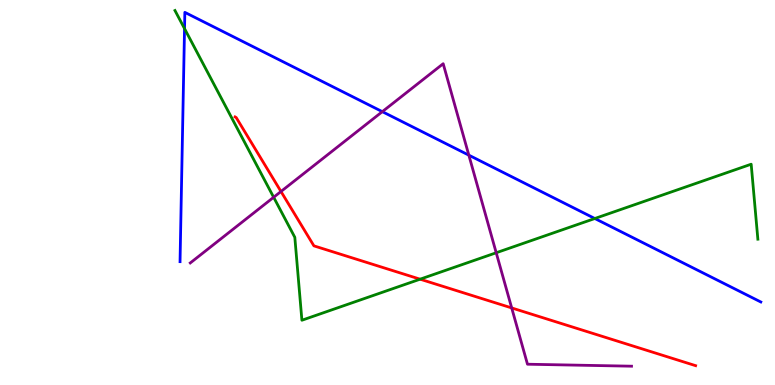[{'lines': ['blue', 'red'], 'intersections': []}, {'lines': ['green', 'red'], 'intersections': [{'x': 5.42, 'y': 2.75}]}, {'lines': ['purple', 'red'], 'intersections': [{'x': 3.63, 'y': 5.03}, {'x': 6.6, 'y': 2.0}]}, {'lines': ['blue', 'green'], 'intersections': [{'x': 2.38, 'y': 9.26}, {'x': 7.68, 'y': 4.32}]}, {'lines': ['blue', 'purple'], 'intersections': [{'x': 4.93, 'y': 7.1}, {'x': 6.05, 'y': 5.97}]}, {'lines': ['green', 'purple'], 'intersections': [{'x': 3.53, 'y': 4.88}, {'x': 6.4, 'y': 3.43}]}]